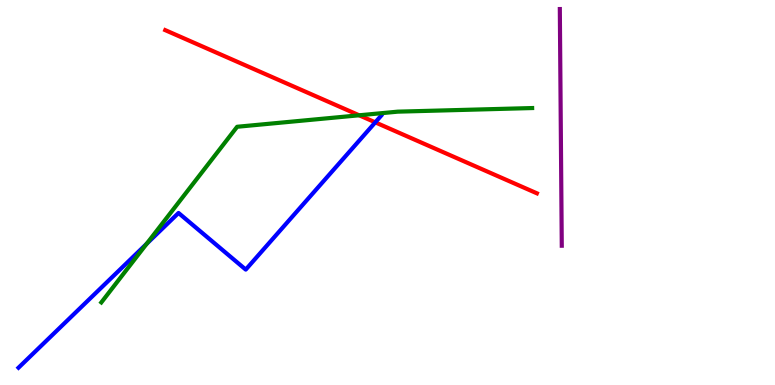[{'lines': ['blue', 'red'], 'intersections': [{'x': 4.84, 'y': 6.82}]}, {'lines': ['green', 'red'], 'intersections': [{'x': 4.63, 'y': 7.01}]}, {'lines': ['purple', 'red'], 'intersections': []}, {'lines': ['blue', 'green'], 'intersections': [{'x': 1.89, 'y': 3.67}]}, {'lines': ['blue', 'purple'], 'intersections': []}, {'lines': ['green', 'purple'], 'intersections': []}]